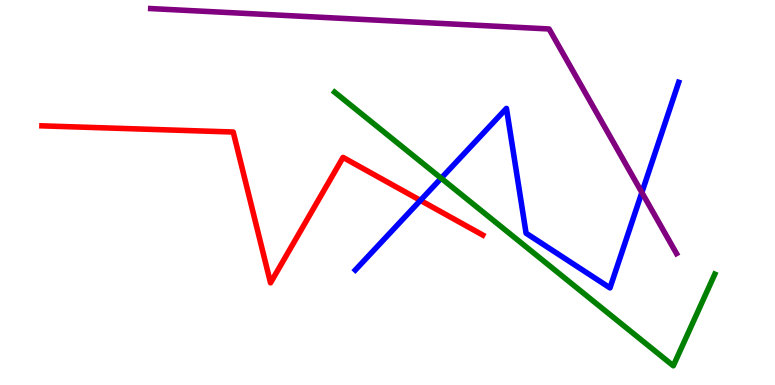[{'lines': ['blue', 'red'], 'intersections': [{'x': 5.42, 'y': 4.79}]}, {'lines': ['green', 'red'], 'intersections': []}, {'lines': ['purple', 'red'], 'intersections': []}, {'lines': ['blue', 'green'], 'intersections': [{'x': 5.69, 'y': 5.37}]}, {'lines': ['blue', 'purple'], 'intersections': [{'x': 8.28, 'y': 5.0}]}, {'lines': ['green', 'purple'], 'intersections': []}]